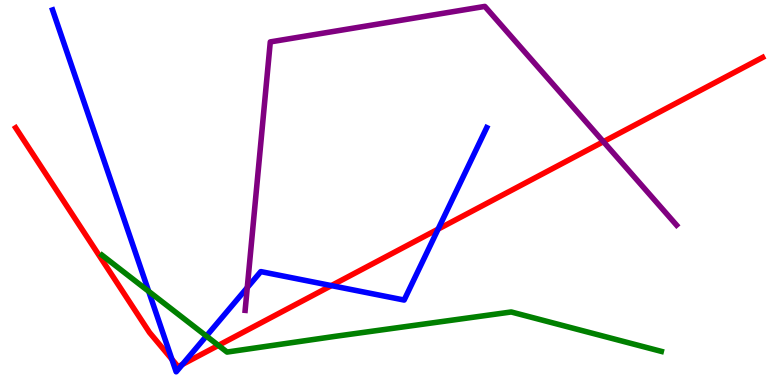[{'lines': ['blue', 'red'], 'intersections': [{'x': 2.22, 'y': 0.668}, {'x': 2.35, 'y': 0.535}, {'x': 4.28, 'y': 2.58}, {'x': 5.65, 'y': 4.05}]}, {'lines': ['green', 'red'], 'intersections': [{'x': 2.82, 'y': 1.03}]}, {'lines': ['purple', 'red'], 'intersections': [{'x': 7.79, 'y': 6.32}]}, {'lines': ['blue', 'green'], 'intersections': [{'x': 1.92, 'y': 2.43}, {'x': 2.66, 'y': 1.27}]}, {'lines': ['blue', 'purple'], 'intersections': [{'x': 3.19, 'y': 2.53}]}, {'lines': ['green', 'purple'], 'intersections': []}]